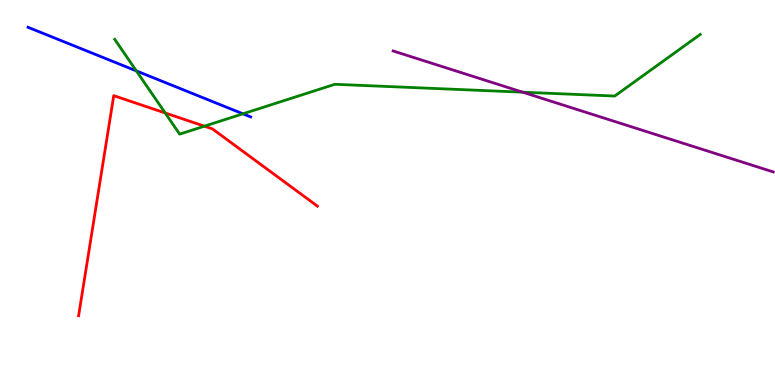[{'lines': ['blue', 'red'], 'intersections': []}, {'lines': ['green', 'red'], 'intersections': [{'x': 2.13, 'y': 7.07}, {'x': 2.64, 'y': 6.72}]}, {'lines': ['purple', 'red'], 'intersections': []}, {'lines': ['blue', 'green'], 'intersections': [{'x': 1.76, 'y': 8.16}, {'x': 3.13, 'y': 7.04}]}, {'lines': ['blue', 'purple'], 'intersections': []}, {'lines': ['green', 'purple'], 'intersections': [{'x': 6.74, 'y': 7.61}]}]